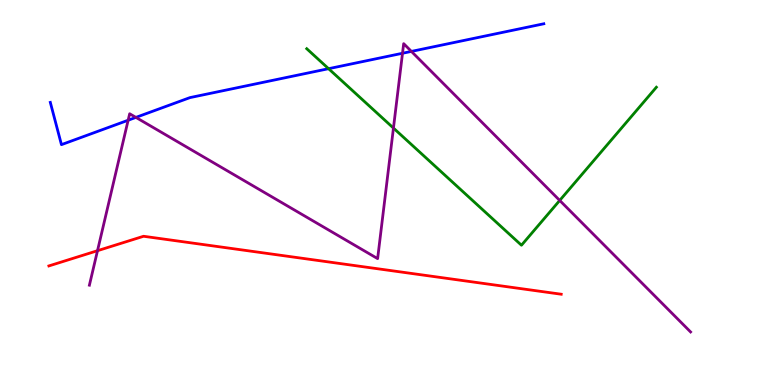[{'lines': ['blue', 'red'], 'intersections': []}, {'lines': ['green', 'red'], 'intersections': []}, {'lines': ['purple', 'red'], 'intersections': [{'x': 1.26, 'y': 3.49}]}, {'lines': ['blue', 'green'], 'intersections': [{'x': 4.24, 'y': 8.22}]}, {'lines': ['blue', 'purple'], 'intersections': [{'x': 1.65, 'y': 6.88}, {'x': 1.75, 'y': 6.95}, {'x': 5.19, 'y': 8.62}, {'x': 5.31, 'y': 8.66}]}, {'lines': ['green', 'purple'], 'intersections': [{'x': 5.08, 'y': 6.67}, {'x': 7.22, 'y': 4.79}]}]